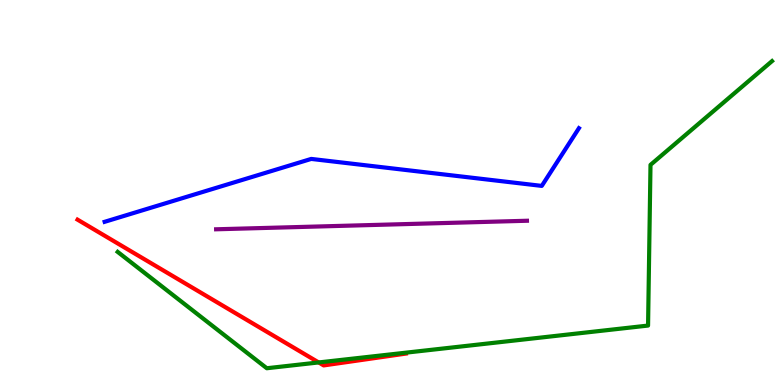[{'lines': ['blue', 'red'], 'intersections': []}, {'lines': ['green', 'red'], 'intersections': [{'x': 4.11, 'y': 0.586}]}, {'lines': ['purple', 'red'], 'intersections': []}, {'lines': ['blue', 'green'], 'intersections': []}, {'lines': ['blue', 'purple'], 'intersections': []}, {'lines': ['green', 'purple'], 'intersections': []}]